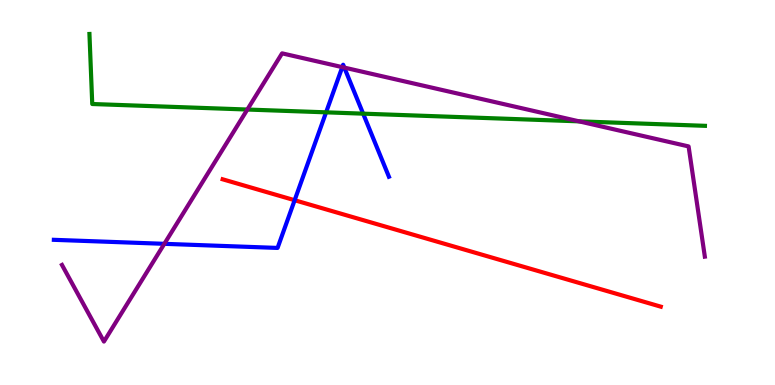[{'lines': ['blue', 'red'], 'intersections': [{'x': 3.8, 'y': 4.8}]}, {'lines': ['green', 'red'], 'intersections': []}, {'lines': ['purple', 'red'], 'intersections': []}, {'lines': ['blue', 'green'], 'intersections': [{'x': 4.21, 'y': 7.08}, {'x': 4.69, 'y': 7.05}]}, {'lines': ['blue', 'purple'], 'intersections': [{'x': 2.12, 'y': 3.67}, {'x': 4.42, 'y': 8.26}, {'x': 4.44, 'y': 8.24}]}, {'lines': ['green', 'purple'], 'intersections': [{'x': 3.19, 'y': 7.15}, {'x': 7.47, 'y': 6.85}]}]